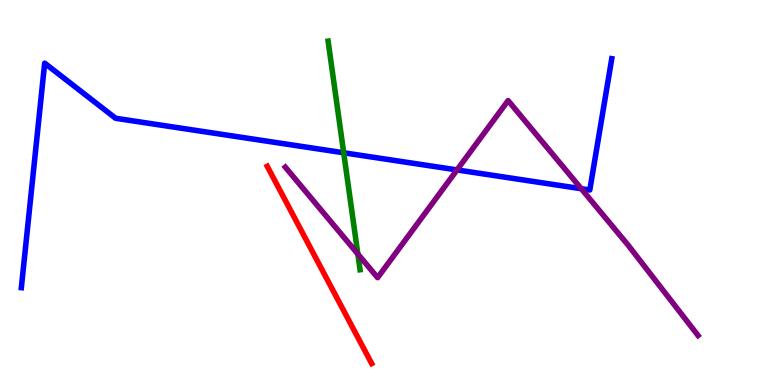[{'lines': ['blue', 'red'], 'intersections': []}, {'lines': ['green', 'red'], 'intersections': []}, {'lines': ['purple', 'red'], 'intersections': []}, {'lines': ['blue', 'green'], 'intersections': [{'x': 4.43, 'y': 6.03}]}, {'lines': ['blue', 'purple'], 'intersections': [{'x': 5.9, 'y': 5.59}, {'x': 7.5, 'y': 5.1}]}, {'lines': ['green', 'purple'], 'intersections': [{'x': 4.62, 'y': 3.4}]}]